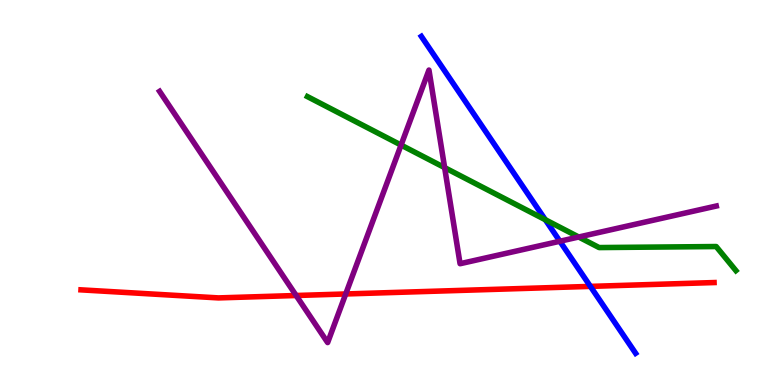[{'lines': ['blue', 'red'], 'intersections': [{'x': 7.62, 'y': 2.56}]}, {'lines': ['green', 'red'], 'intersections': []}, {'lines': ['purple', 'red'], 'intersections': [{'x': 3.82, 'y': 2.32}, {'x': 4.46, 'y': 2.36}]}, {'lines': ['blue', 'green'], 'intersections': [{'x': 7.04, 'y': 4.29}]}, {'lines': ['blue', 'purple'], 'intersections': [{'x': 7.22, 'y': 3.73}]}, {'lines': ['green', 'purple'], 'intersections': [{'x': 5.18, 'y': 6.23}, {'x': 5.74, 'y': 5.65}, {'x': 7.47, 'y': 3.84}]}]